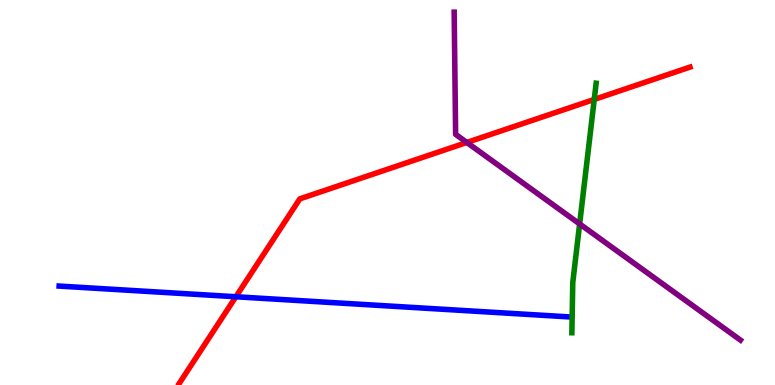[{'lines': ['blue', 'red'], 'intersections': [{'x': 3.04, 'y': 2.29}]}, {'lines': ['green', 'red'], 'intersections': [{'x': 7.67, 'y': 7.42}]}, {'lines': ['purple', 'red'], 'intersections': [{'x': 6.02, 'y': 6.3}]}, {'lines': ['blue', 'green'], 'intersections': []}, {'lines': ['blue', 'purple'], 'intersections': []}, {'lines': ['green', 'purple'], 'intersections': [{'x': 7.48, 'y': 4.18}]}]